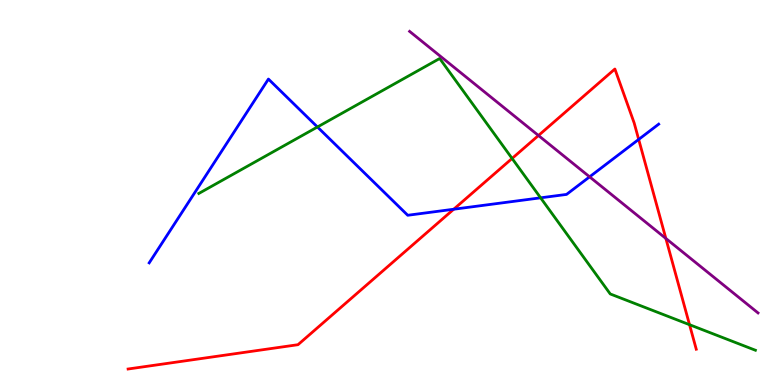[{'lines': ['blue', 'red'], 'intersections': [{'x': 5.85, 'y': 4.57}, {'x': 8.24, 'y': 6.38}]}, {'lines': ['green', 'red'], 'intersections': [{'x': 6.61, 'y': 5.88}, {'x': 8.9, 'y': 1.57}]}, {'lines': ['purple', 'red'], 'intersections': [{'x': 6.95, 'y': 6.48}, {'x': 8.59, 'y': 3.81}]}, {'lines': ['blue', 'green'], 'intersections': [{'x': 4.1, 'y': 6.7}, {'x': 6.98, 'y': 4.86}]}, {'lines': ['blue', 'purple'], 'intersections': [{'x': 7.61, 'y': 5.41}]}, {'lines': ['green', 'purple'], 'intersections': []}]